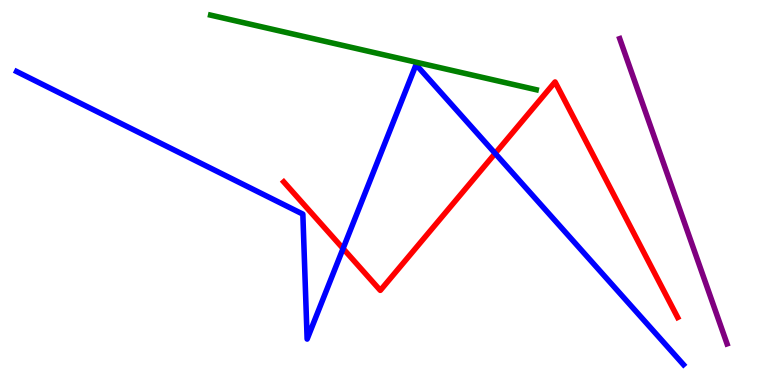[{'lines': ['blue', 'red'], 'intersections': [{'x': 4.43, 'y': 3.54}, {'x': 6.39, 'y': 6.02}]}, {'lines': ['green', 'red'], 'intersections': []}, {'lines': ['purple', 'red'], 'intersections': []}, {'lines': ['blue', 'green'], 'intersections': []}, {'lines': ['blue', 'purple'], 'intersections': []}, {'lines': ['green', 'purple'], 'intersections': []}]